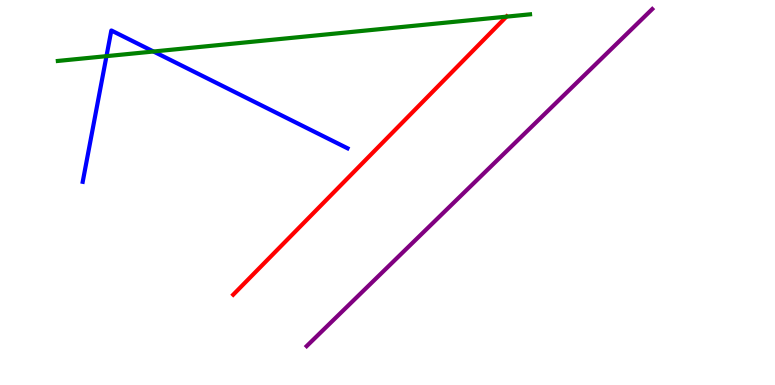[{'lines': ['blue', 'red'], 'intersections': []}, {'lines': ['green', 'red'], 'intersections': [{'x': 6.53, 'y': 9.57}]}, {'lines': ['purple', 'red'], 'intersections': []}, {'lines': ['blue', 'green'], 'intersections': [{'x': 1.37, 'y': 8.54}, {'x': 1.98, 'y': 8.66}]}, {'lines': ['blue', 'purple'], 'intersections': []}, {'lines': ['green', 'purple'], 'intersections': []}]